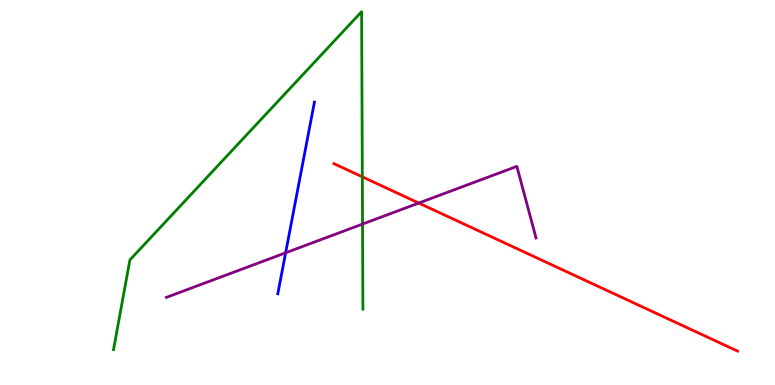[{'lines': ['blue', 'red'], 'intersections': []}, {'lines': ['green', 'red'], 'intersections': [{'x': 4.68, 'y': 5.41}]}, {'lines': ['purple', 'red'], 'intersections': [{'x': 5.4, 'y': 4.73}]}, {'lines': ['blue', 'green'], 'intersections': []}, {'lines': ['blue', 'purple'], 'intersections': [{'x': 3.69, 'y': 3.43}]}, {'lines': ['green', 'purple'], 'intersections': [{'x': 4.68, 'y': 4.18}]}]